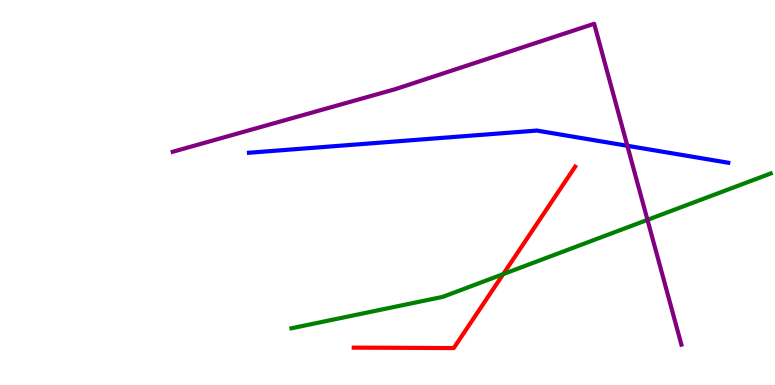[{'lines': ['blue', 'red'], 'intersections': []}, {'lines': ['green', 'red'], 'intersections': [{'x': 6.49, 'y': 2.88}]}, {'lines': ['purple', 'red'], 'intersections': []}, {'lines': ['blue', 'green'], 'intersections': []}, {'lines': ['blue', 'purple'], 'intersections': [{'x': 8.09, 'y': 6.21}]}, {'lines': ['green', 'purple'], 'intersections': [{'x': 8.35, 'y': 4.29}]}]